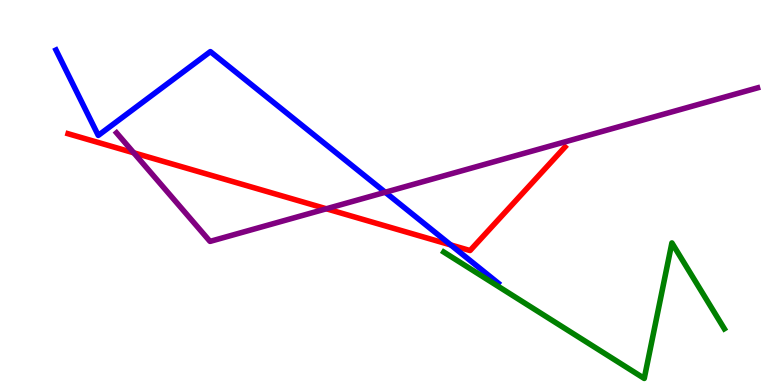[{'lines': ['blue', 'red'], 'intersections': [{'x': 5.82, 'y': 3.64}]}, {'lines': ['green', 'red'], 'intersections': []}, {'lines': ['purple', 'red'], 'intersections': [{'x': 1.73, 'y': 6.03}, {'x': 4.21, 'y': 4.58}]}, {'lines': ['blue', 'green'], 'intersections': []}, {'lines': ['blue', 'purple'], 'intersections': [{'x': 4.97, 'y': 5.01}]}, {'lines': ['green', 'purple'], 'intersections': []}]